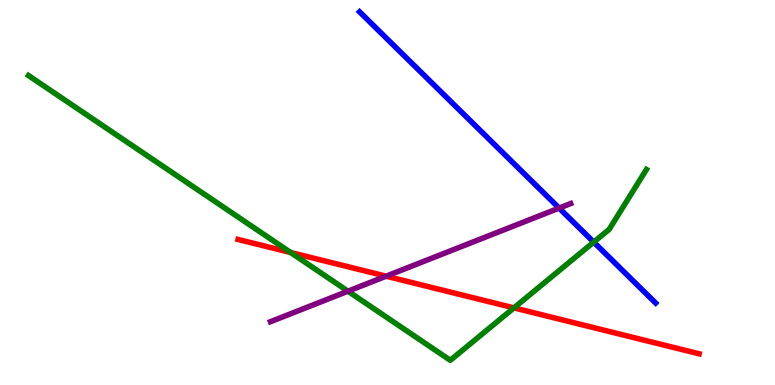[{'lines': ['blue', 'red'], 'intersections': []}, {'lines': ['green', 'red'], 'intersections': [{'x': 3.75, 'y': 3.44}, {'x': 6.63, 'y': 2.0}]}, {'lines': ['purple', 'red'], 'intersections': [{'x': 4.98, 'y': 2.83}]}, {'lines': ['blue', 'green'], 'intersections': [{'x': 7.66, 'y': 3.71}]}, {'lines': ['blue', 'purple'], 'intersections': [{'x': 7.21, 'y': 4.6}]}, {'lines': ['green', 'purple'], 'intersections': [{'x': 4.49, 'y': 2.44}]}]